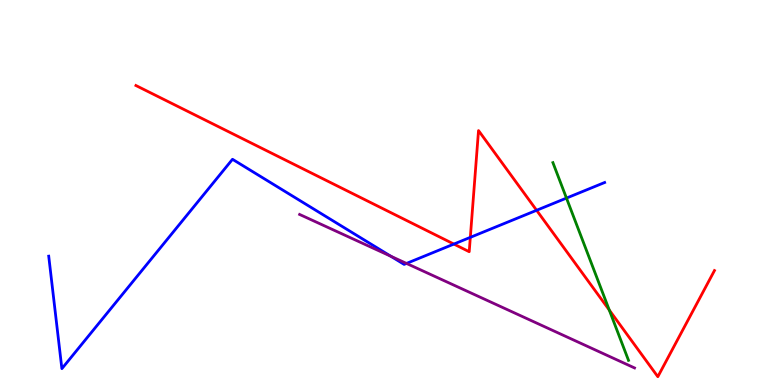[{'lines': ['blue', 'red'], 'intersections': [{'x': 5.86, 'y': 3.66}, {'x': 6.07, 'y': 3.83}, {'x': 6.92, 'y': 4.54}]}, {'lines': ['green', 'red'], 'intersections': [{'x': 7.86, 'y': 1.95}]}, {'lines': ['purple', 'red'], 'intersections': []}, {'lines': ['blue', 'green'], 'intersections': [{'x': 7.31, 'y': 4.85}]}, {'lines': ['blue', 'purple'], 'intersections': [{'x': 5.04, 'y': 3.34}, {'x': 5.25, 'y': 3.16}]}, {'lines': ['green', 'purple'], 'intersections': []}]